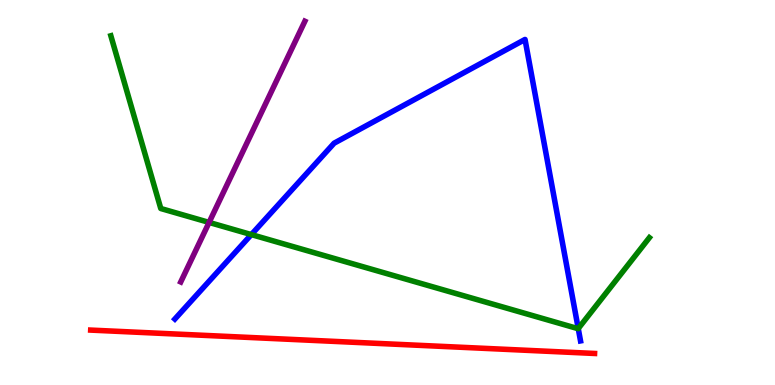[{'lines': ['blue', 'red'], 'intersections': []}, {'lines': ['green', 'red'], 'intersections': []}, {'lines': ['purple', 'red'], 'intersections': []}, {'lines': ['blue', 'green'], 'intersections': [{'x': 3.24, 'y': 3.91}, {'x': 7.46, 'y': 1.47}]}, {'lines': ['blue', 'purple'], 'intersections': []}, {'lines': ['green', 'purple'], 'intersections': [{'x': 2.7, 'y': 4.22}]}]